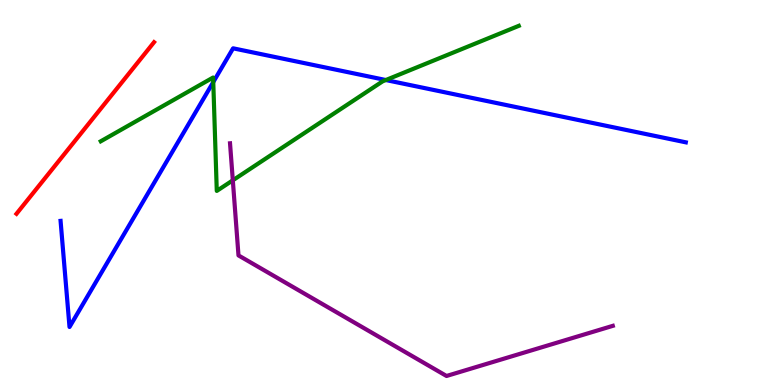[{'lines': ['blue', 'red'], 'intersections': []}, {'lines': ['green', 'red'], 'intersections': []}, {'lines': ['purple', 'red'], 'intersections': []}, {'lines': ['blue', 'green'], 'intersections': [{'x': 2.75, 'y': 7.87}, {'x': 4.98, 'y': 7.92}]}, {'lines': ['blue', 'purple'], 'intersections': []}, {'lines': ['green', 'purple'], 'intersections': [{'x': 3.0, 'y': 5.32}]}]